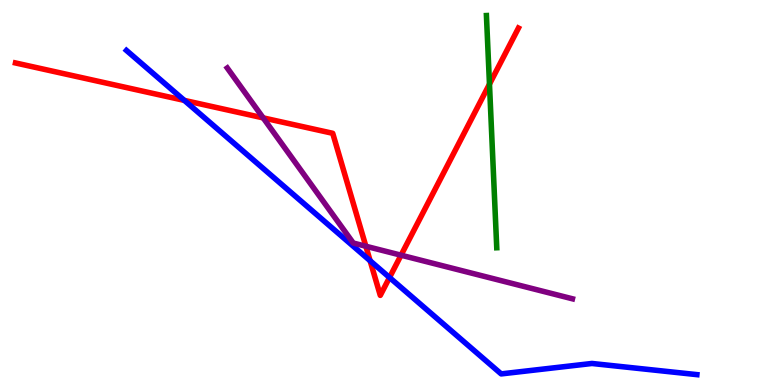[{'lines': ['blue', 'red'], 'intersections': [{'x': 2.38, 'y': 7.39}, {'x': 4.78, 'y': 3.23}, {'x': 5.03, 'y': 2.79}]}, {'lines': ['green', 'red'], 'intersections': [{'x': 6.32, 'y': 7.81}]}, {'lines': ['purple', 'red'], 'intersections': [{'x': 3.4, 'y': 6.94}, {'x': 4.72, 'y': 3.6}, {'x': 5.17, 'y': 3.37}]}, {'lines': ['blue', 'green'], 'intersections': []}, {'lines': ['blue', 'purple'], 'intersections': []}, {'lines': ['green', 'purple'], 'intersections': []}]